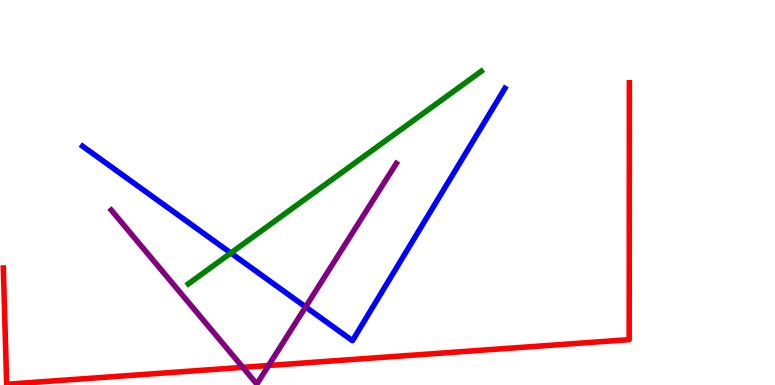[{'lines': ['blue', 'red'], 'intersections': []}, {'lines': ['green', 'red'], 'intersections': []}, {'lines': ['purple', 'red'], 'intersections': [{'x': 3.13, 'y': 0.458}, {'x': 3.47, 'y': 0.506}]}, {'lines': ['blue', 'green'], 'intersections': [{'x': 2.98, 'y': 3.43}]}, {'lines': ['blue', 'purple'], 'intersections': [{'x': 3.94, 'y': 2.03}]}, {'lines': ['green', 'purple'], 'intersections': []}]